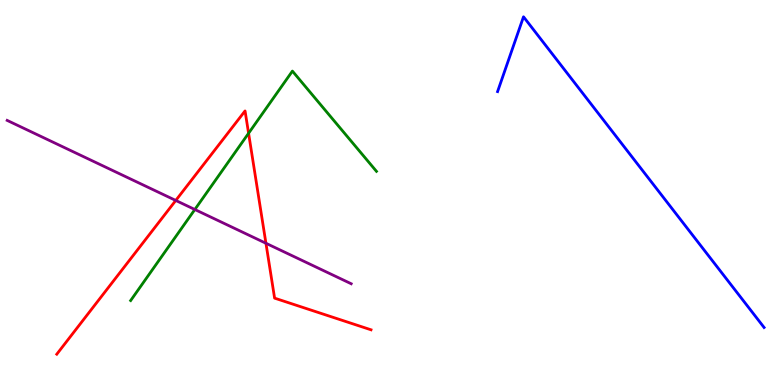[{'lines': ['blue', 'red'], 'intersections': []}, {'lines': ['green', 'red'], 'intersections': [{'x': 3.21, 'y': 6.54}]}, {'lines': ['purple', 'red'], 'intersections': [{'x': 2.27, 'y': 4.79}, {'x': 3.43, 'y': 3.68}]}, {'lines': ['blue', 'green'], 'intersections': []}, {'lines': ['blue', 'purple'], 'intersections': []}, {'lines': ['green', 'purple'], 'intersections': [{'x': 2.51, 'y': 4.56}]}]